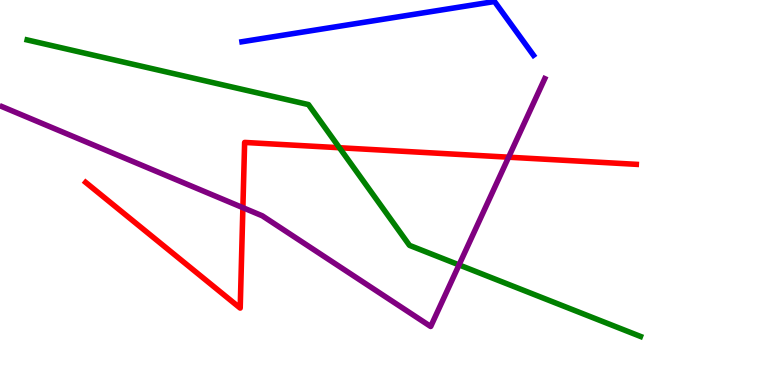[{'lines': ['blue', 'red'], 'intersections': []}, {'lines': ['green', 'red'], 'intersections': [{'x': 4.38, 'y': 6.16}]}, {'lines': ['purple', 'red'], 'intersections': [{'x': 3.13, 'y': 4.61}, {'x': 6.56, 'y': 5.92}]}, {'lines': ['blue', 'green'], 'intersections': []}, {'lines': ['blue', 'purple'], 'intersections': []}, {'lines': ['green', 'purple'], 'intersections': [{'x': 5.92, 'y': 3.12}]}]